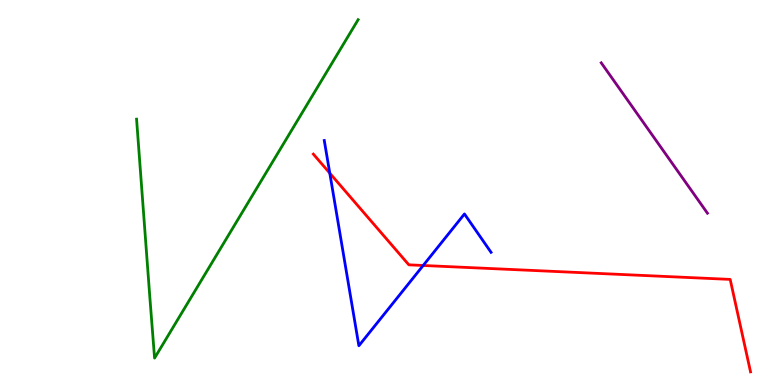[{'lines': ['blue', 'red'], 'intersections': [{'x': 4.26, 'y': 5.5}, {'x': 5.46, 'y': 3.1}]}, {'lines': ['green', 'red'], 'intersections': []}, {'lines': ['purple', 'red'], 'intersections': []}, {'lines': ['blue', 'green'], 'intersections': []}, {'lines': ['blue', 'purple'], 'intersections': []}, {'lines': ['green', 'purple'], 'intersections': []}]